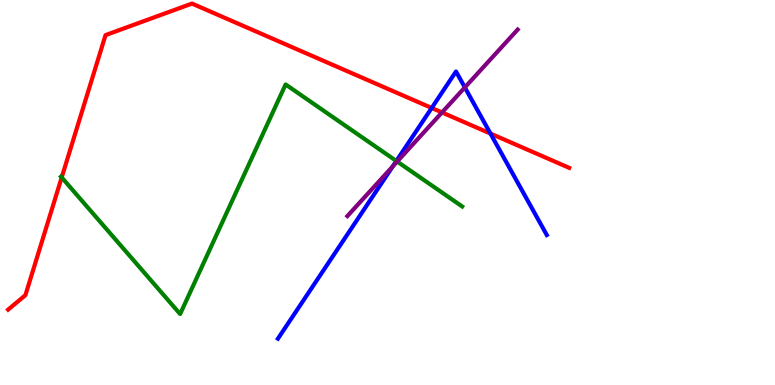[{'lines': ['blue', 'red'], 'intersections': [{'x': 5.57, 'y': 7.2}, {'x': 6.33, 'y': 6.53}]}, {'lines': ['green', 'red'], 'intersections': [{'x': 0.796, 'y': 5.39}]}, {'lines': ['purple', 'red'], 'intersections': [{'x': 5.7, 'y': 7.08}]}, {'lines': ['blue', 'green'], 'intersections': [{'x': 5.11, 'y': 5.82}]}, {'lines': ['blue', 'purple'], 'intersections': [{'x': 5.07, 'y': 5.68}, {'x': 6.0, 'y': 7.73}]}, {'lines': ['green', 'purple'], 'intersections': [{'x': 5.12, 'y': 5.8}]}]